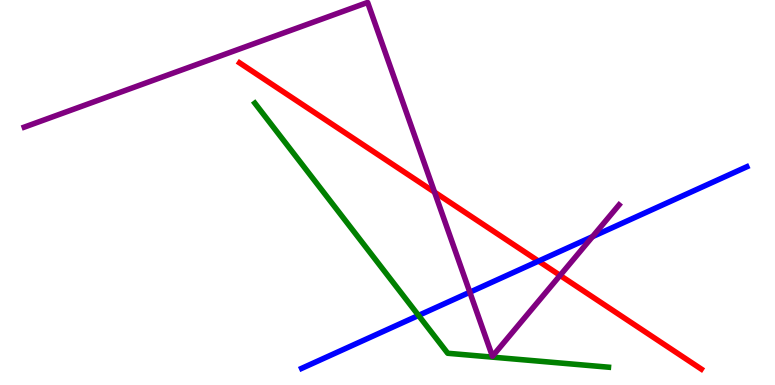[{'lines': ['blue', 'red'], 'intersections': [{'x': 6.95, 'y': 3.22}]}, {'lines': ['green', 'red'], 'intersections': []}, {'lines': ['purple', 'red'], 'intersections': [{'x': 5.61, 'y': 5.01}, {'x': 7.23, 'y': 2.85}]}, {'lines': ['blue', 'green'], 'intersections': [{'x': 5.4, 'y': 1.81}]}, {'lines': ['blue', 'purple'], 'intersections': [{'x': 6.06, 'y': 2.41}, {'x': 7.64, 'y': 3.85}]}, {'lines': ['green', 'purple'], 'intersections': []}]